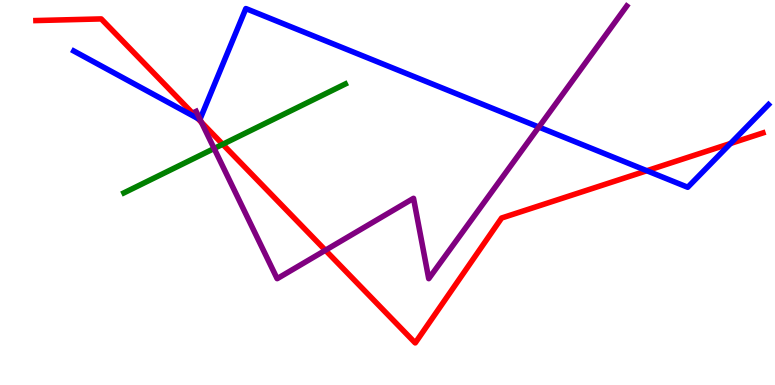[{'lines': ['blue', 'red'], 'intersections': [{'x': 2.55, 'y': 6.93}, {'x': 8.35, 'y': 5.57}, {'x': 9.43, 'y': 6.27}]}, {'lines': ['green', 'red'], 'intersections': [{'x': 2.87, 'y': 6.25}]}, {'lines': ['purple', 'red'], 'intersections': [{'x': 2.6, 'y': 6.82}, {'x': 4.2, 'y': 3.5}]}, {'lines': ['blue', 'green'], 'intersections': []}, {'lines': ['blue', 'purple'], 'intersections': [{'x': 2.58, 'y': 6.9}, {'x': 6.95, 'y': 6.7}]}, {'lines': ['green', 'purple'], 'intersections': [{'x': 2.76, 'y': 6.14}]}]